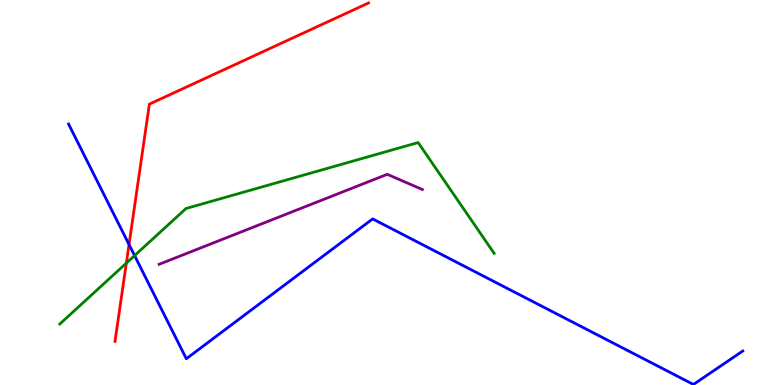[{'lines': ['blue', 'red'], 'intersections': [{'x': 1.66, 'y': 3.65}]}, {'lines': ['green', 'red'], 'intersections': [{'x': 1.63, 'y': 3.17}]}, {'lines': ['purple', 'red'], 'intersections': []}, {'lines': ['blue', 'green'], 'intersections': [{'x': 1.74, 'y': 3.36}]}, {'lines': ['blue', 'purple'], 'intersections': []}, {'lines': ['green', 'purple'], 'intersections': []}]